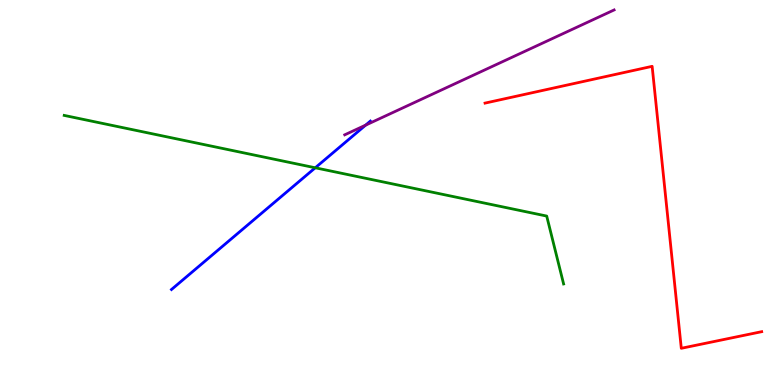[{'lines': ['blue', 'red'], 'intersections': []}, {'lines': ['green', 'red'], 'intersections': []}, {'lines': ['purple', 'red'], 'intersections': []}, {'lines': ['blue', 'green'], 'intersections': [{'x': 4.07, 'y': 5.64}]}, {'lines': ['blue', 'purple'], 'intersections': [{'x': 4.72, 'y': 6.75}]}, {'lines': ['green', 'purple'], 'intersections': []}]